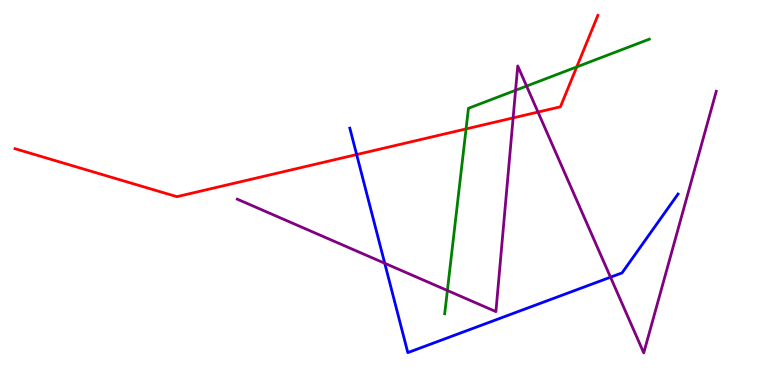[{'lines': ['blue', 'red'], 'intersections': [{'x': 4.6, 'y': 5.99}]}, {'lines': ['green', 'red'], 'intersections': [{'x': 6.01, 'y': 6.65}, {'x': 7.44, 'y': 8.26}]}, {'lines': ['purple', 'red'], 'intersections': [{'x': 6.62, 'y': 6.94}, {'x': 6.94, 'y': 7.09}]}, {'lines': ['blue', 'green'], 'intersections': []}, {'lines': ['blue', 'purple'], 'intersections': [{'x': 4.96, 'y': 3.16}, {'x': 7.88, 'y': 2.8}]}, {'lines': ['green', 'purple'], 'intersections': [{'x': 5.77, 'y': 2.45}, {'x': 6.65, 'y': 7.65}, {'x': 6.79, 'y': 7.76}]}]